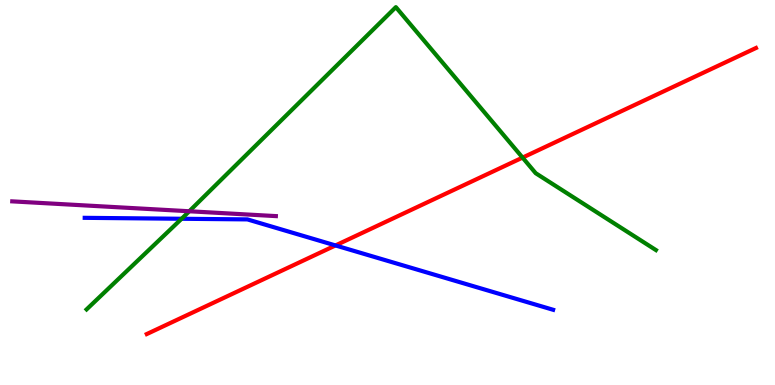[{'lines': ['blue', 'red'], 'intersections': [{'x': 4.33, 'y': 3.63}]}, {'lines': ['green', 'red'], 'intersections': [{'x': 6.74, 'y': 5.91}]}, {'lines': ['purple', 'red'], 'intersections': []}, {'lines': ['blue', 'green'], 'intersections': [{'x': 2.34, 'y': 4.32}]}, {'lines': ['blue', 'purple'], 'intersections': []}, {'lines': ['green', 'purple'], 'intersections': [{'x': 2.44, 'y': 4.51}]}]